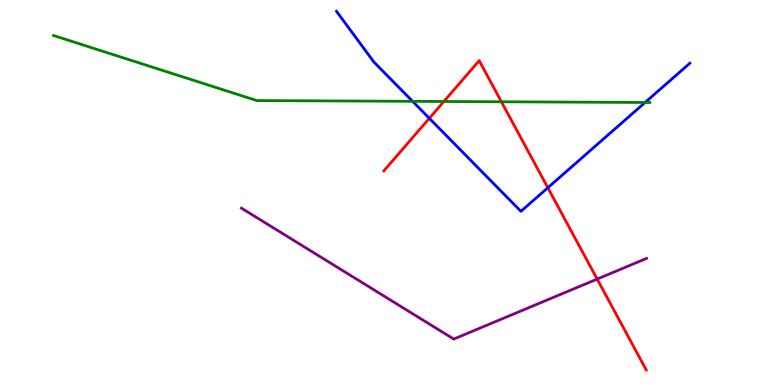[{'lines': ['blue', 'red'], 'intersections': [{'x': 5.54, 'y': 6.93}, {'x': 7.07, 'y': 5.12}]}, {'lines': ['green', 'red'], 'intersections': [{'x': 5.73, 'y': 7.36}, {'x': 6.47, 'y': 7.36}]}, {'lines': ['purple', 'red'], 'intersections': [{'x': 7.71, 'y': 2.75}]}, {'lines': ['blue', 'green'], 'intersections': [{'x': 5.32, 'y': 7.37}, {'x': 8.32, 'y': 7.34}]}, {'lines': ['blue', 'purple'], 'intersections': []}, {'lines': ['green', 'purple'], 'intersections': []}]